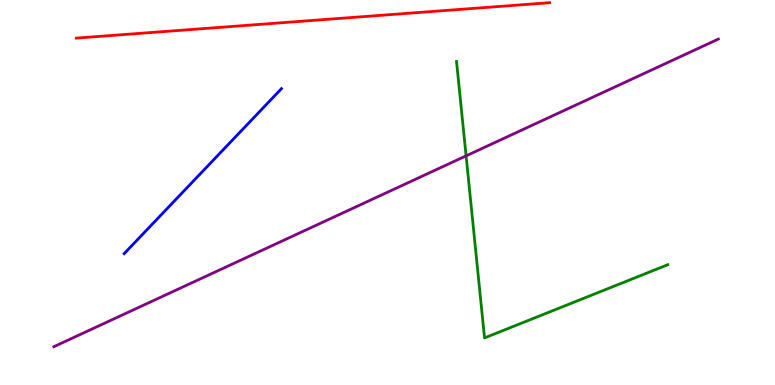[{'lines': ['blue', 'red'], 'intersections': []}, {'lines': ['green', 'red'], 'intersections': []}, {'lines': ['purple', 'red'], 'intersections': []}, {'lines': ['blue', 'green'], 'intersections': []}, {'lines': ['blue', 'purple'], 'intersections': []}, {'lines': ['green', 'purple'], 'intersections': [{'x': 6.01, 'y': 5.95}]}]